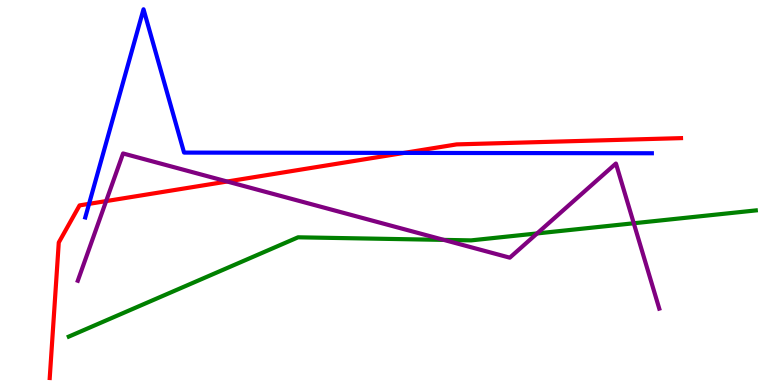[{'lines': ['blue', 'red'], 'intersections': [{'x': 1.15, 'y': 4.71}, {'x': 5.21, 'y': 6.03}]}, {'lines': ['green', 'red'], 'intersections': []}, {'lines': ['purple', 'red'], 'intersections': [{'x': 1.37, 'y': 4.78}, {'x': 2.93, 'y': 5.29}]}, {'lines': ['blue', 'green'], 'intersections': []}, {'lines': ['blue', 'purple'], 'intersections': []}, {'lines': ['green', 'purple'], 'intersections': [{'x': 5.73, 'y': 3.77}, {'x': 6.93, 'y': 3.94}, {'x': 8.18, 'y': 4.2}]}]